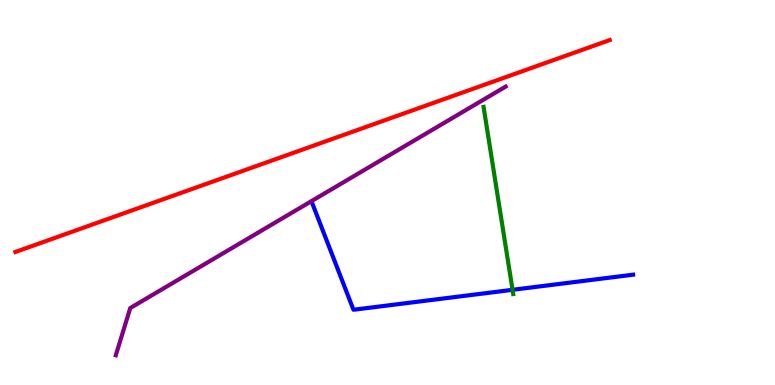[{'lines': ['blue', 'red'], 'intersections': []}, {'lines': ['green', 'red'], 'intersections': []}, {'lines': ['purple', 'red'], 'intersections': []}, {'lines': ['blue', 'green'], 'intersections': [{'x': 6.61, 'y': 2.47}]}, {'lines': ['blue', 'purple'], 'intersections': []}, {'lines': ['green', 'purple'], 'intersections': []}]